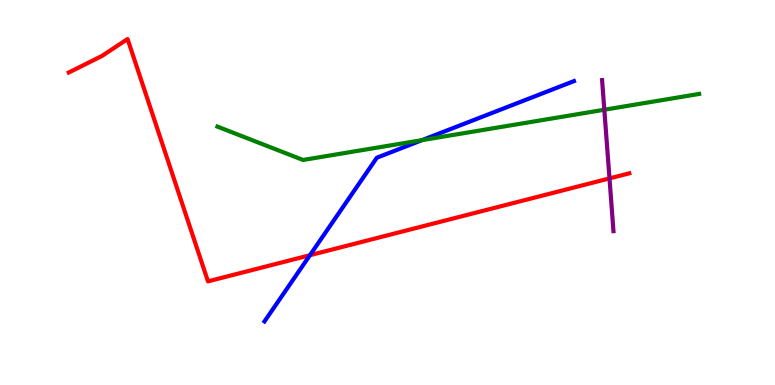[{'lines': ['blue', 'red'], 'intersections': [{'x': 4.0, 'y': 3.37}]}, {'lines': ['green', 'red'], 'intersections': []}, {'lines': ['purple', 'red'], 'intersections': [{'x': 7.86, 'y': 5.37}]}, {'lines': ['blue', 'green'], 'intersections': [{'x': 5.45, 'y': 6.36}]}, {'lines': ['blue', 'purple'], 'intersections': []}, {'lines': ['green', 'purple'], 'intersections': [{'x': 7.8, 'y': 7.15}]}]